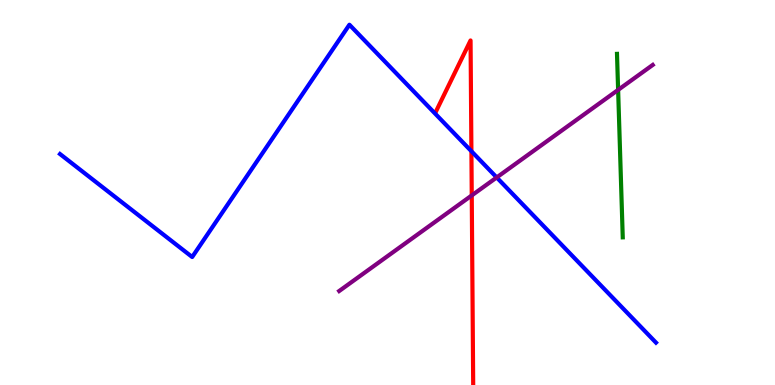[{'lines': ['blue', 'red'], 'intersections': [{'x': 6.08, 'y': 6.07}]}, {'lines': ['green', 'red'], 'intersections': []}, {'lines': ['purple', 'red'], 'intersections': [{'x': 6.09, 'y': 4.92}]}, {'lines': ['blue', 'green'], 'intersections': []}, {'lines': ['blue', 'purple'], 'intersections': [{'x': 6.41, 'y': 5.39}]}, {'lines': ['green', 'purple'], 'intersections': [{'x': 7.98, 'y': 7.67}]}]